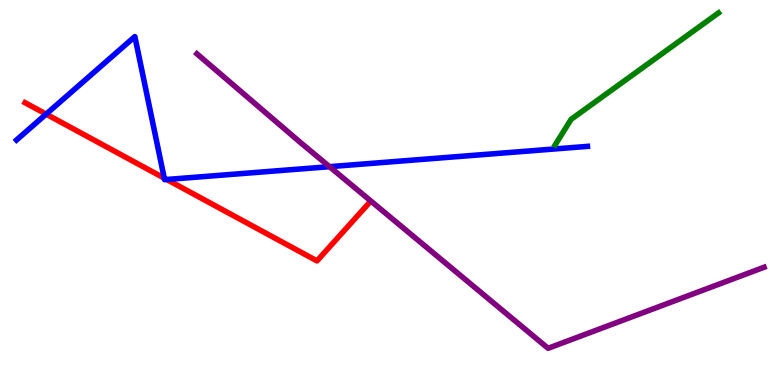[{'lines': ['blue', 'red'], 'intersections': [{'x': 0.595, 'y': 7.04}, {'x': 2.12, 'y': 5.37}, {'x': 2.15, 'y': 5.34}]}, {'lines': ['green', 'red'], 'intersections': []}, {'lines': ['purple', 'red'], 'intersections': []}, {'lines': ['blue', 'green'], 'intersections': []}, {'lines': ['blue', 'purple'], 'intersections': [{'x': 4.25, 'y': 5.67}]}, {'lines': ['green', 'purple'], 'intersections': []}]